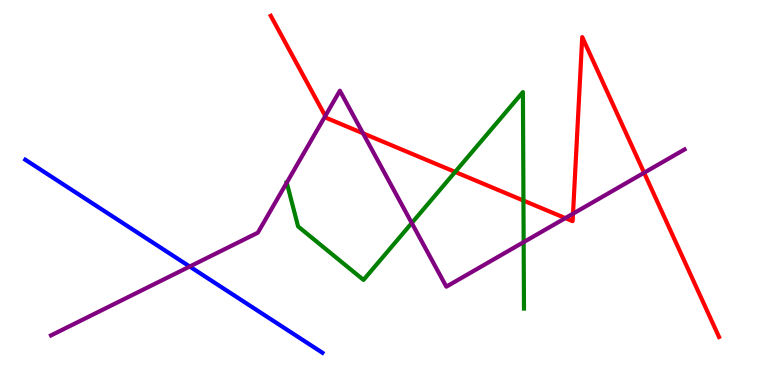[{'lines': ['blue', 'red'], 'intersections': []}, {'lines': ['green', 'red'], 'intersections': [{'x': 5.87, 'y': 5.53}, {'x': 6.75, 'y': 4.79}]}, {'lines': ['purple', 'red'], 'intersections': [{'x': 4.2, 'y': 6.99}, {'x': 4.68, 'y': 6.54}, {'x': 7.29, 'y': 4.33}, {'x': 7.39, 'y': 4.45}, {'x': 8.31, 'y': 5.51}]}, {'lines': ['blue', 'green'], 'intersections': []}, {'lines': ['blue', 'purple'], 'intersections': [{'x': 2.45, 'y': 3.08}]}, {'lines': ['green', 'purple'], 'intersections': [{'x': 3.7, 'y': 5.26}, {'x': 5.31, 'y': 4.21}, {'x': 6.76, 'y': 3.71}]}]